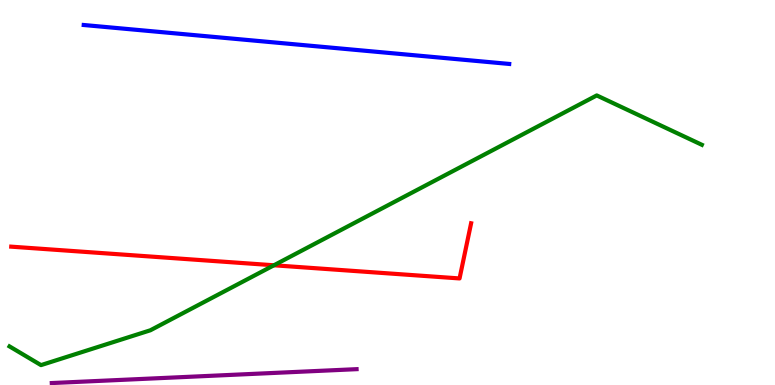[{'lines': ['blue', 'red'], 'intersections': []}, {'lines': ['green', 'red'], 'intersections': [{'x': 3.53, 'y': 3.11}]}, {'lines': ['purple', 'red'], 'intersections': []}, {'lines': ['blue', 'green'], 'intersections': []}, {'lines': ['blue', 'purple'], 'intersections': []}, {'lines': ['green', 'purple'], 'intersections': []}]